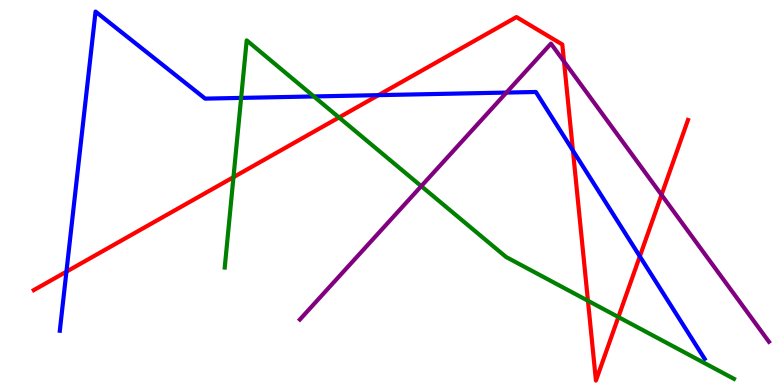[{'lines': ['blue', 'red'], 'intersections': [{'x': 0.857, 'y': 2.94}, {'x': 4.88, 'y': 7.53}, {'x': 7.39, 'y': 6.09}, {'x': 8.26, 'y': 3.34}]}, {'lines': ['green', 'red'], 'intersections': [{'x': 3.01, 'y': 5.4}, {'x': 4.37, 'y': 6.95}, {'x': 7.59, 'y': 2.19}, {'x': 7.98, 'y': 1.77}]}, {'lines': ['purple', 'red'], 'intersections': [{'x': 7.28, 'y': 8.4}, {'x': 8.54, 'y': 4.94}]}, {'lines': ['blue', 'green'], 'intersections': [{'x': 3.11, 'y': 7.46}, {'x': 4.05, 'y': 7.5}]}, {'lines': ['blue', 'purple'], 'intersections': [{'x': 6.53, 'y': 7.6}]}, {'lines': ['green', 'purple'], 'intersections': [{'x': 5.44, 'y': 5.16}]}]